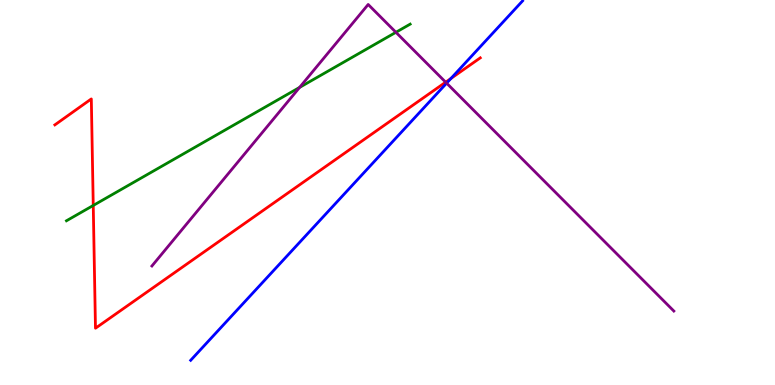[{'lines': ['blue', 'red'], 'intersections': [{'x': 5.82, 'y': 7.96}]}, {'lines': ['green', 'red'], 'intersections': [{'x': 1.2, 'y': 4.66}]}, {'lines': ['purple', 'red'], 'intersections': [{'x': 5.75, 'y': 7.87}]}, {'lines': ['blue', 'green'], 'intersections': []}, {'lines': ['blue', 'purple'], 'intersections': [{'x': 5.76, 'y': 7.84}]}, {'lines': ['green', 'purple'], 'intersections': [{'x': 3.87, 'y': 7.73}, {'x': 5.11, 'y': 9.16}]}]